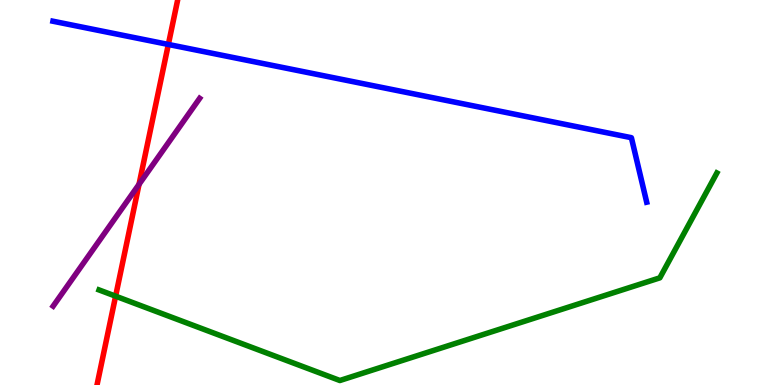[{'lines': ['blue', 'red'], 'intersections': [{'x': 2.17, 'y': 8.85}]}, {'lines': ['green', 'red'], 'intersections': [{'x': 1.49, 'y': 2.31}]}, {'lines': ['purple', 'red'], 'intersections': [{'x': 1.79, 'y': 5.21}]}, {'lines': ['blue', 'green'], 'intersections': []}, {'lines': ['blue', 'purple'], 'intersections': []}, {'lines': ['green', 'purple'], 'intersections': []}]